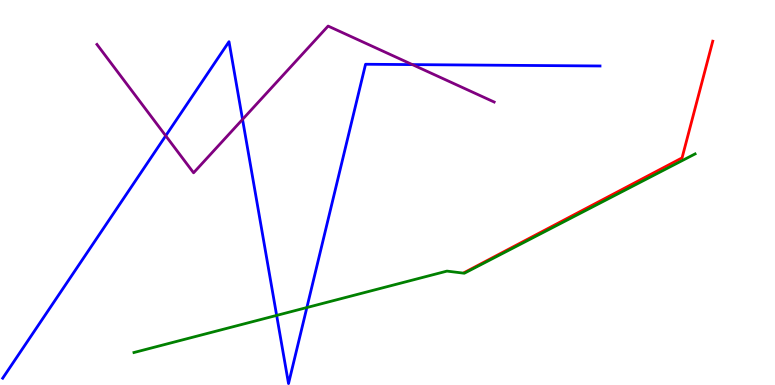[{'lines': ['blue', 'red'], 'intersections': []}, {'lines': ['green', 'red'], 'intersections': []}, {'lines': ['purple', 'red'], 'intersections': []}, {'lines': ['blue', 'green'], 'intersections': [{'x': 3.57, 'y': 1.81}, {'x': 3.96, 'y': 2.01}]}, {'lines': ['blue', 'purple'], 'intersections': [{'x': 2.14, 'y': 6.47}, {'x': 3.13, 'y': 6.9}, {'x': 5.32, 'y': 8.32}]}, {'lines': ['green', 'purple'], 'intersections': []}]